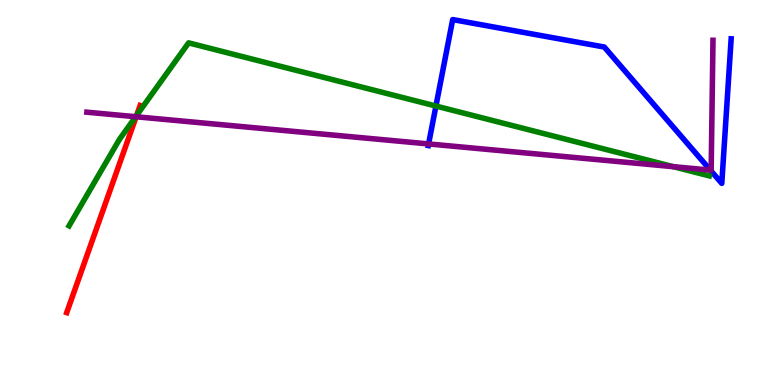[{'lines': ['blue', 'red'], 'intersections': []}, {'lines': ['green', 'red'], 'intersections': [{'x': 1.76, 'y': 7.0}]}, {'lines': ['purple', 'red'], 'intersections': [{'x': 1.76, 'y': 6.97}]}, {'lines': ['blue', 'green'], 'intersections': [{'x': 5.62, 'y': 7.25}]}, {'lines': ['blue', 'purple'], 'intersections': [{'x': 5.53, 'y': 6.26}, {'x': 9.17, 'y': 5.58}]}, {'lines': ['green', 'purple'], 'intersections': [{'x': 1.75, 'y': 6.97}, {'x': 8.69, 'y': 5.67}]}]